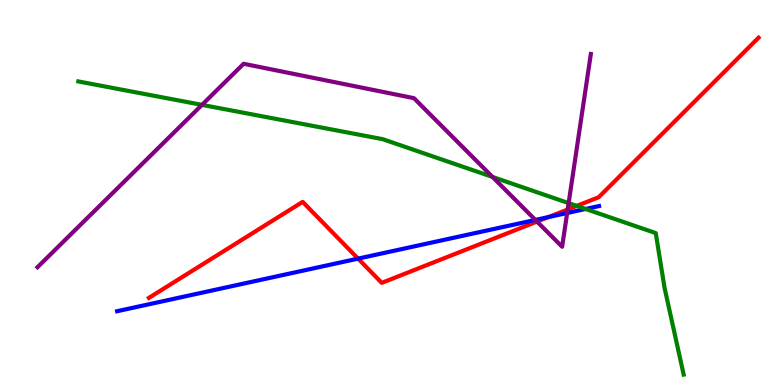[{'lines': ['blue', 'red'], 'intersections': [{'x': 4.62, 'y': 3.28}, {'x': 7.08, 'y': 4.36}]}, {'lines': ['green', 'red'], 'intersections': [{'x': 7.44, 'y': 4.65}]}, {'lines': ['purple', 'red'], 'intersections': [{'x': 6.93, 'y': 4.24}, {'x': 7.32, 'y': 4.56}]}, {'lines': ['blue', 'green'], 'intersections': [{'x': 7.56, 'y': 4.57}]}, {'lines': ['blue', 'purple'], 'intersections': [{'x': 6.91, 'y': 4.29}, {'x': 7.32, 'y': 4.47}]}, {'lines': ['green', 'purple'], 'intersections': [{'x': 2.61, 'y': 7.28}, {'x': 6.36, 'y': 5.4}, {'x': 7.34, 'y': 4.72}]}]